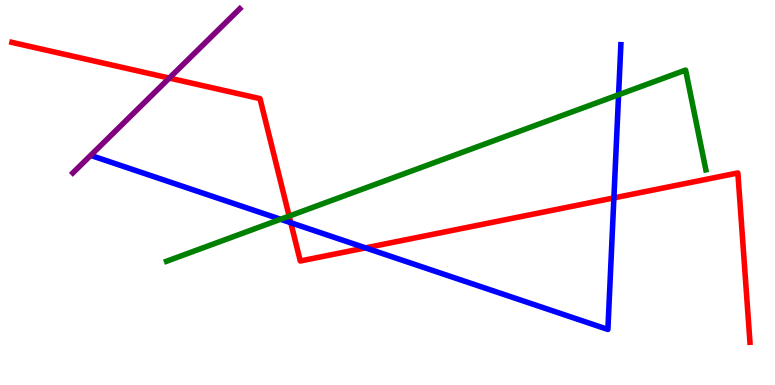[{'lines': ['blue', 'red'], 'intersections': [{'x': 3.75, 'y': 4.22}, {'x': 4.72, 'y': 3.56}, {'x': 7.92, 'y': 4.86}]}, {'lines': ['green', 'red'], 'intersections': [{'x': 3.73, 'y': 4.39}]}, {'lines': ['purple', 'red'], 'intersections': [{'x': 2.18, 'y': 7.97}]}, {'lines': ['blue', 'green'], 'intersections': [{'x': 3.62, 'y': 4.3}, {'x': 7.98, 'y': 7.54}]}, {'lines': ['blue', 'purple'], 'intersections': []}, {'lines': ['green', 'purple'], 'intersections': []}]